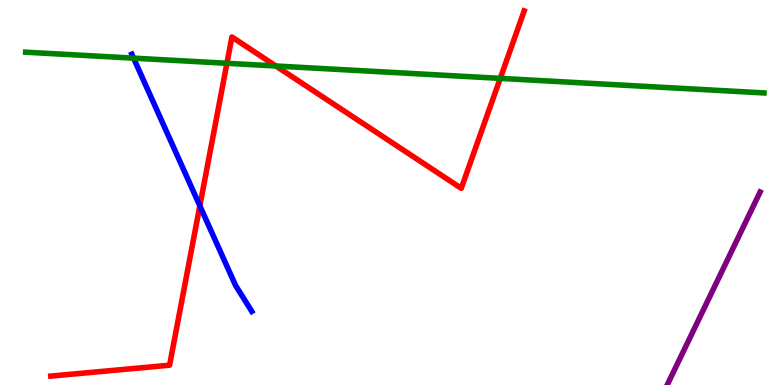[{'lines': ['blue', 'red'], 'intersections': [{'x': 2.58, 'y': 4.65}]}, {'lines': ['green', 'red'], 'intersections': [{'x': 2.93, 'y': 8.36}, {'x': 3.56, 'y': 8.29}, {'x': 6.45, 'y': 7.96}]}, {'lines': ['purple', 'red'], 'intersections': []}, {'lines': ['blue', 'green'], 'intersections': [{'x': 1.72, 'y': 8.49}]}, {'lines': ['blue', 'purple'], 'intersections': []}, {'lines': ['green', 'purple'], 'intersections': []}]